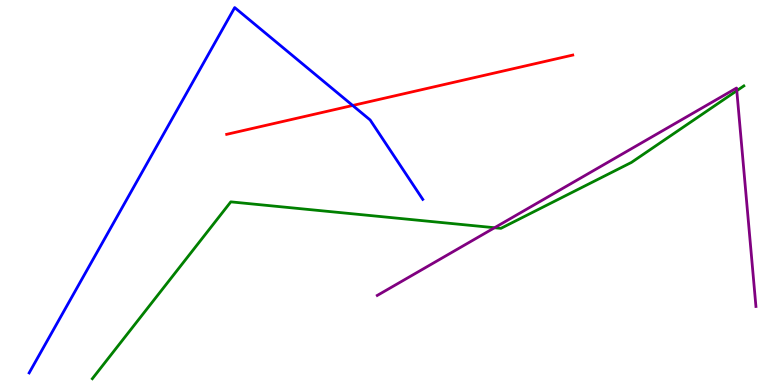[{'lines': ['blue', 'red'], 'intersections': [{'x': 4.55, 'y': 7.26}]}, {'lines': ['green', 'red'], 'intersections': []}, {'lines': ['purple', 'red'], 'intersections': []}, {'lines': ['blue', 'green'], 'intersections': []}, {'lines': ['blue', 'purple'], 'intersections': []}, {'lines': ['green', 'purple'], 'intersections': [{'x': 6.38, 'y': 4.08}, {'x': 9.51, 'y': 7.64}]}]